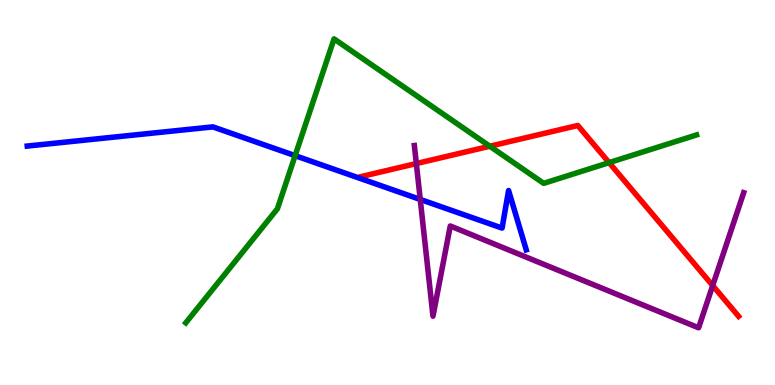[{'lines': ['blue', 'red'], 'intersections': []}, {'lines': ['green', 'red'], 'intersections': [{'x': 6.32, 'y': 6.2}, {'x': 7.86, 'y': 5.78}]}, {'lines': ['purple', 'red'], 'intersections': [{'x': 5.37, 'y': 5.75}, {'x': 9.2, 'y': 2.58}]}, {'lines': ['blue', 'green'], 'intersections': [{'x': 3.81, 'y': 5.96}]}, {'lines': ['blue', 'purple'], 'intersections': [{'x': 5.42, 'y': 4.82}]}, {'lines': ['green', 'purple'], 'intersections': []}]